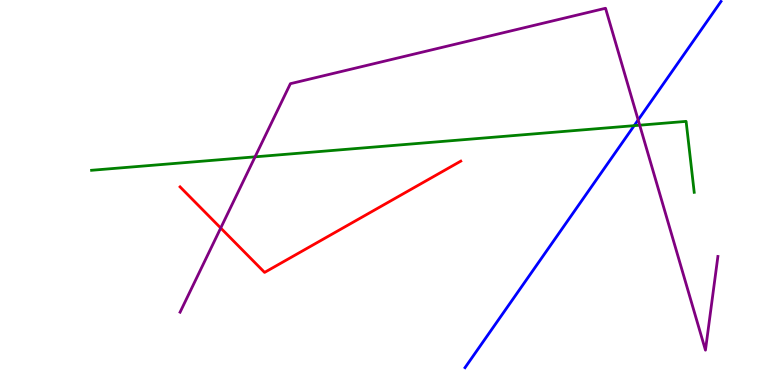[{'lines': ['blue', 'red'], 'intersections': []}, {'lines': ['green', 'red'], 'intersections': []}, {'lines': ['purple', 'red'], 'intersections': [{'x': 2.85, 'y': 4.08}]}, {'lines': ['blue', 'green'], 'intersections': [{'x': 8.18, 'y': 6.74}]}, {'lines': ['blue', 'purple'], 'intersections': [{'x': 8.23, 'y': 6.88}]}, {'lines': ['green', 'purple'], 'intersections': [{'x': 3.29, 'y': 5.93}, {'x': 8.25, 'y': 6.75}]}]